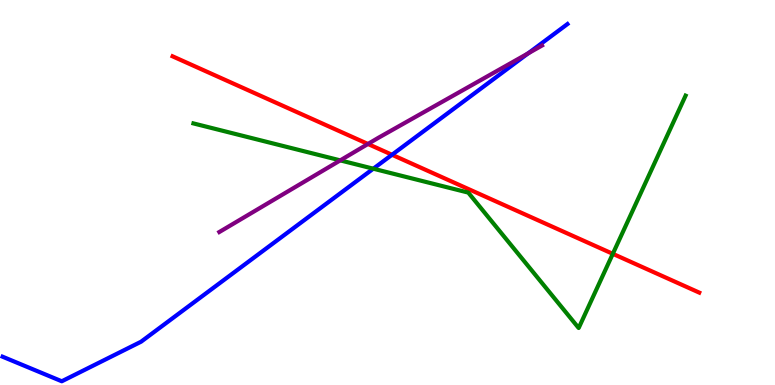[{'lines': ['blue', 'red'], 'intersections': [{'x': 5.06, 'y': 5.98}]}, {'lines': ['green', 'red'], 'intersections': [{'x': 7.91, 'y': 3.41}]}, {'lines': ['purple', 'red'], 'intersections': [{'x': 4.75, 'y': 6.26}]}, {'lines': ['blue', 'green'], 'intersections': [{'x': 4.82, 'y': 5.62}]}, {'lines': ['blue', 'purple'], 'intersections': [{'x': 6.81, 'y': 8.61}]}, {'lines': ['green', 'purple'], 'intersections': [{'x': 4.39, 'y': 5.83}]}]